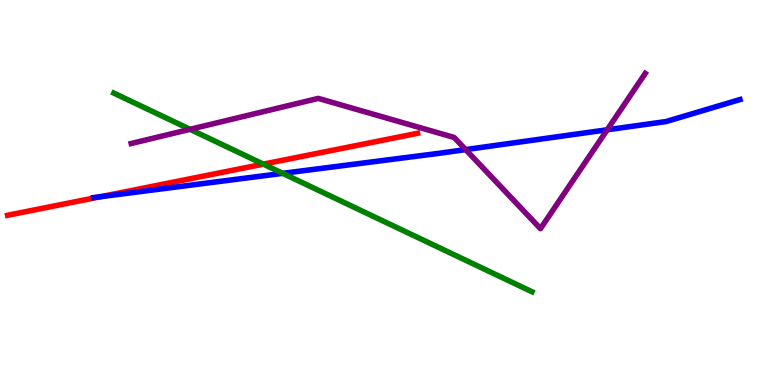[{'lines': ['blue', 'red'], 'intersections': [{'x': 1.3, 'y': 4.89}]}, {'lines': ['green', 'red'], 'intersections': [{'x': 3.4, 'y': 5.74}]}, {'lines': ['purple', 'red'], 'intersections': []}, {'lines': ['blue', 'green'], 'intersections': [{'x': 3.65, 'y': 5.5}]}, {'lines': ['blue', 'purple'], 'intersections': [{'x': 6.01, 'y': 6.11}, {'x': 7.83, 'y': 6.63}]}, {'lines': ['green', 'purple'], 'intersections': [{'x': 2.45, 'y': 6.64}]}]